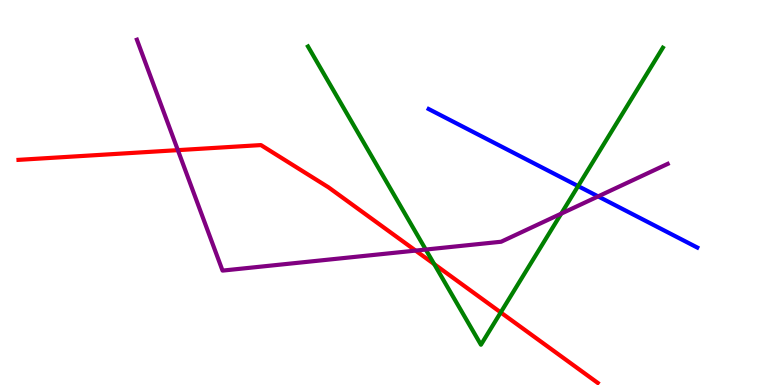[{'lines': ['blue', 'red'], 'intersections': []}, {'lines': ['green', 'red'], 'intersections': [{'x': 5.6, 'y': 3.14}, {'x': 6.46, 'y': 1.88}]}, {'lines': ['purple', 'red'], 'intersections': [{'x': 2.3, 'y': 6.1}, {'x': 5.36, 'y': 3.49}]}, {'lines': ['blue', 'green'], 'intersections': [{'x': 7.46, 'y': 5.17}]}, {'lines': ['blue', 'purple'], 'intersections': [{'x': 7.72, 'y': 4.9}]}, {'lines': ['green', 'purple'], 'intersections': [{'x': 5.49, 'y': 3.52}, {'x': 7.24, 'y': 4.45}]}]